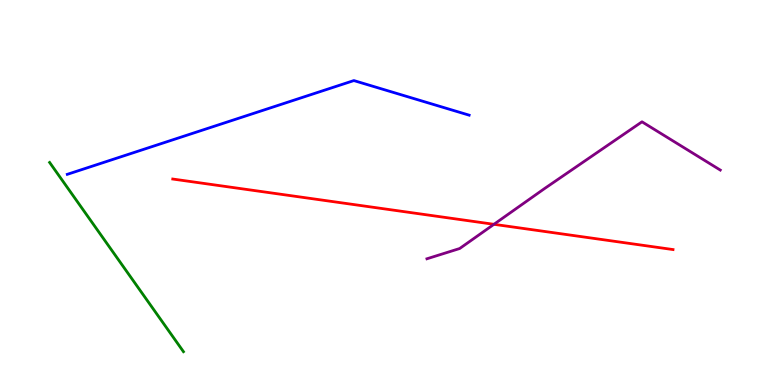[{'lines': ['blue', 'red'], 'intersections': []}, {'lines': ['green', 'red'], 'intersections': []}, {'lines': ['purple', 'red'], 'intersections': [{'x': 6.37, 'y': 4.17}]}, {'lines': ['blue', 'green'], 'intersections': []}, {'lines': ['blue', 'purple'], 'intersections': []}, {'lines': ['green', 'purple'], 'intersections': []}]